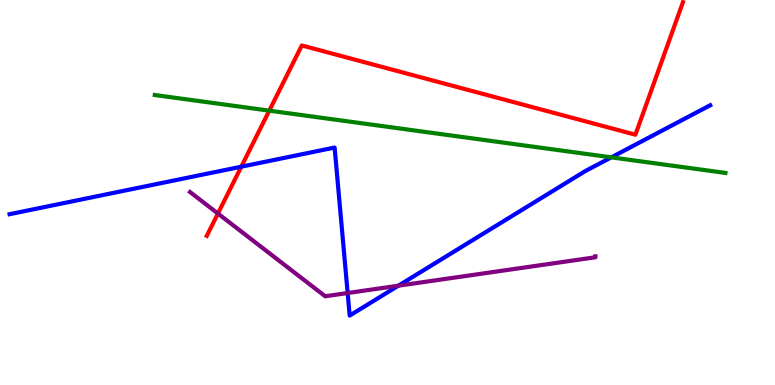[{'lines': ['blue', 'red'], 'intersections': [{'x': 3.11, 'y': 5.67}]}, {'lines': ['green', 'red'], 'intersections': [{'x': 3.47, 'y': 7.13}]}, {'lines': ['purple', 'red'], 'intersections': [{'x': 2.81, 'y': 4.45}]}, {'lines': ['blue', 'green'], 'intersections': [{'x': 7.89, 'y': 5.91}]}, {'lines': ['blue', 'purple'], 'intersections': [{'x': 4.49, 'y': 2.39}, {'x': 5.14, 'y': 2.58}]}, {'lines': ['green', 'purple'], 'intersections': []}]